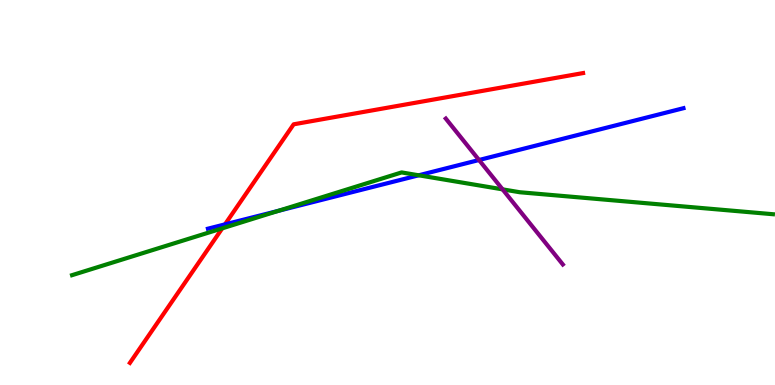[{'lines': ['blue', 'red'], 'intersections': [{'x': 2.9, 'y': 4.17}]}, {'lines': ['green', 'red'], 'intersections': [{'x': 2.87, 'y': 4.07}]}, {'lines': ['purple', 'red'], 'intersections': []}, {'lines': ['blue', 'green'], 'intersections': [{'x': 3.59, 'y': 4.52}, {'x': 5.4, 'y': 5.45}]}, {'lines': ['blue', 'purple'], 'intersections': [{'x': 6.18, 'y': 5.84}]}, {'lines': ['green', 'purple'], 'intersections': [{'x': 6.48, 'y': 5.08}]}]